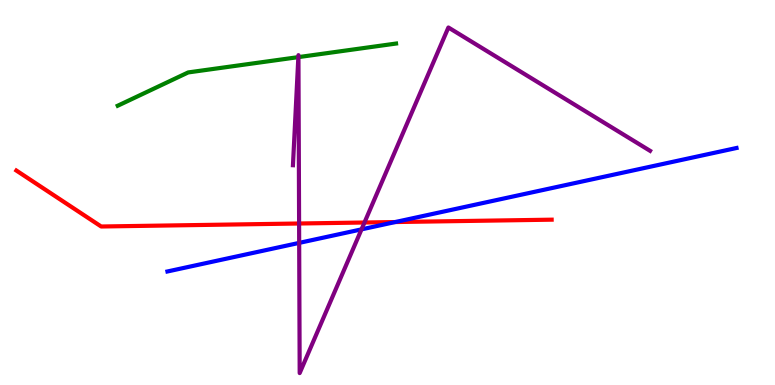[{'lines': ['blue', 'red'], 'intersections': [{'x': 5.1, 'y': 4.23}]}, {'lines': ['green', 'red'], 'intersections': []}, {'lines': ['purple', 'red'], 'intersections': [{'x': 3.86, 'y': 4.19}, {'x': 4.7, 'y': 4.22}]}, {'lines': ['blue', 'green'], 'intersections': []}, {'lines': ['blue', 'purple'], 'intersections': [{'x': 3.86, 'y': 3.69}, {'x': 4.66, 'y': 4.04}]}, {'lines': ['green', 'purple'], 'intersections': [{'x': 3.85, 'y': 8.52}, {'x': 3.85, 'y': 8.52}]}]